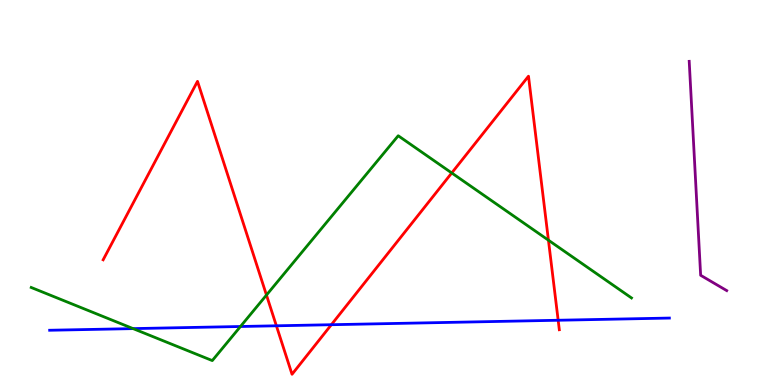[{'lines': ['blue', 'red'], 'intersections': [{'x': 3.57, 'y': 1.54}, {'x': 4.28, 'y': 1.57}, {'x': 7.2, 'y': 1.68}]}, {'lines': ['green', 'red'], 'intersections': [{'x': 3.44, 'y': 2.34}, {'x': 5.83, 'y': 5.51}, {'x': 7.08, 'y': 3.76}]}, {'lines': ['purple', 'red'], 'intersections': []}, {'lines': ['blue', 'green'], 'intersections': [{'x': 1.72, 'y': 1.46}, {'x': 3.1, 'y': 1.52}]}, {'lines': ['blue', 'purple'], 'intersections': []}, {'lines': ['green', 'purple'], 'intersections': []}]